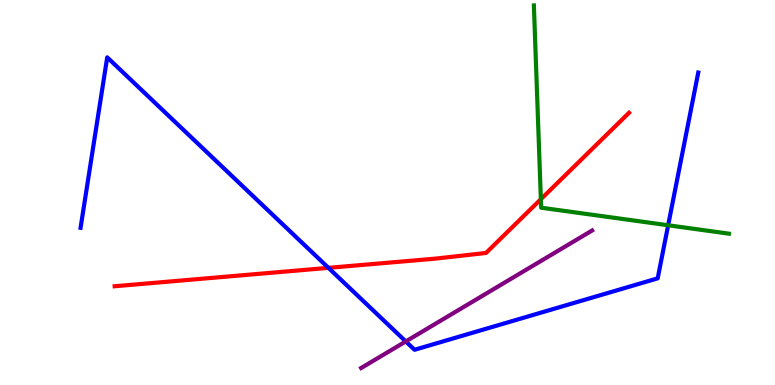[{'lines': ['blue', 'red'], 'intersections': [{'x': 4.24, 'y': 3.04}]}, {'lines': ['green', 'red'], 'intersections': [{'x': 6.98, 'y': 4.83}]}, {'lines': ['purple', 'red'], 'intersections': []}, {'lines': ['blue', 'green'], 'intersections': [{'x': 8.62, 'y': 4.15}]}, {'lines': ['blue', 'purple'], 'intersections': [{'x': 5.24, 'y': 1.13}]}, {'lines': ['green', 'purple'], 'intersections': []}]